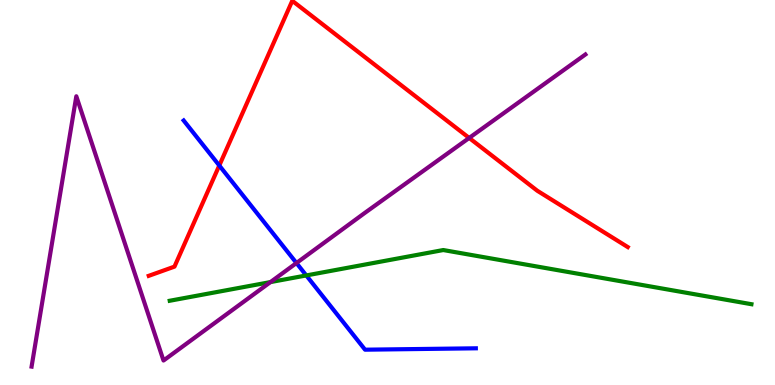[{'lines': ['blue', 'red'], 'intersections': [{'x': 2.83, 'y': 5.7}]}, {'lines': ['green', 'red'], 'intersections': []}, {'lines': ['purple', 'red'], 'intersections': [{'x': 6.05, 'y': 6.42}]}, {'lines': ['blue', 'green'], 'intersections': [{'x': 3.95, 'y': 2.85}]}, {'lines': ['blue', 'purple'], 'intersections': [{'x': 3.83, 'y': 3.17}]}, {'lines': ['green', 'purple'], 'intersections': [{'x': 3.49, 'y': 2.67}]}]